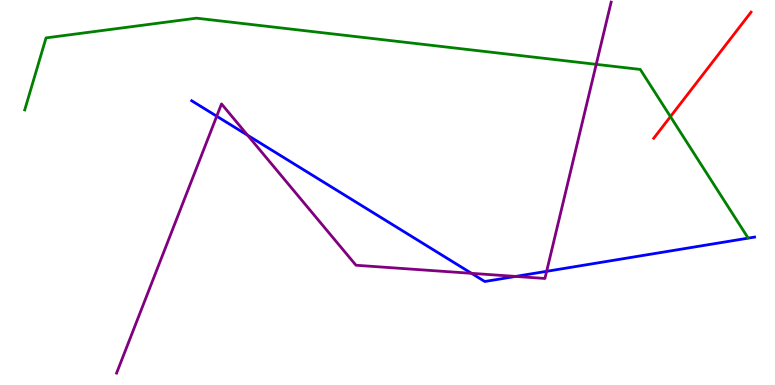[{'lines': ['blue', 'red'], 'intersections': []}, {'lines': ['green', 'red'], 'intersections': [{'x': 8.65, 'y': 6.97}]}, {'lines': ['purple', 'red'], 'intersections': []}, {'lines': ['blue', 'green'], 'intersections': []}, {'lines': ['blue', 'purple'], 'intersections': [{'x': 2.8, 'y': 6.98}, {'x': 3.2, 'y': 6.49}, {'x': 6.08, 'y': 2.9}, {'x': 6.65, 'y': 2.82}, {'x': 7.05, 'y': 2.95}]}, {'lines': ['green', 'purple'], 'intersections': [{'x': 7.69, 'y': 8.33}]}]